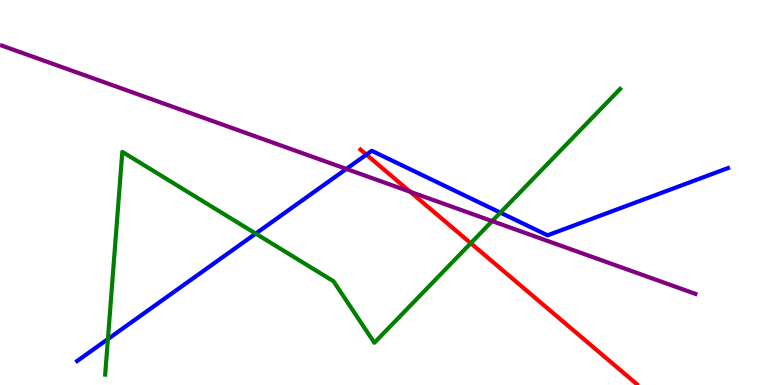[{'lines': ['blue', 'red'], 'intersections': [{'x': 4.73, 'y': 5.98}]}, {'lines': ['green', 'red'], 'intersections': [{'x': 6.07, 'y': 3.68}]}, {'lines': ['purple', 'red'], 'intersections': [{'x': 5.29, 'y': 5.02}]}, {'lines': ['blue', 'green'], 'intersections': [{'x': 1.39, 'y': 1.19}, {'x': 3.3, 'y': 3.93}, {'x': 6.46, 'y': 4.48}]}, {'lines': ['blue', 'purple'], 'intersections': [{'x': 4.47, 'y': 5.61}]}, {'lines': ['green', 'purple'], 'intersections': [{'x': 6.35, 'y': 4.26}]}]